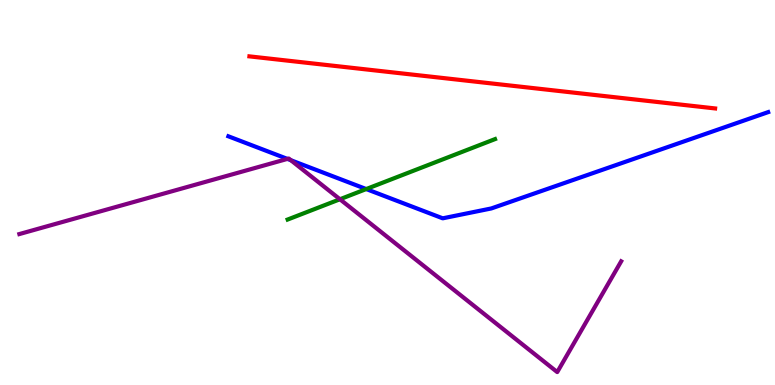[{'lines': ['blue', 'red'], 'intersections': []}, {'lines': ['green', 'red'], 'intersections': []}, {'lines': ['purple', 'red'], 'intersections': []}, {'lines': ['blue', 'green'], 'intersections': [{'x': 4.73, 'y': 5.09}]}, {'lines': ['blue', 'purple'], 'intersections': [{'x': 3.71, 'y': 5.87}, {'x': 3.75, 'y': 5.84}]}, {'lines': ['green', 'purple'], 'intersections': [{'x': 4.39, 'y': 4.82}]}]